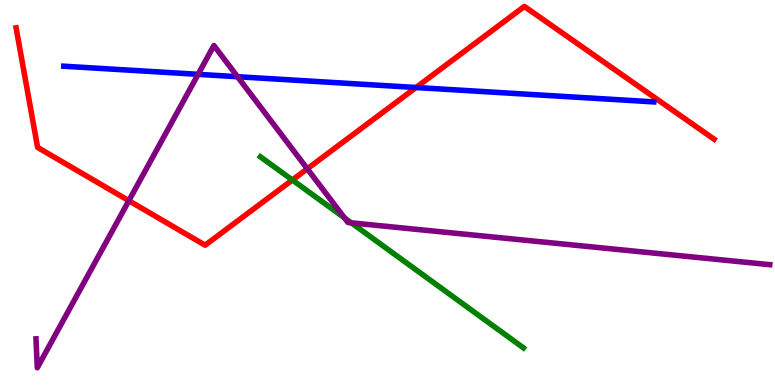[{'lines': ['blue', 'red'], 'intersections': [{'x': 5.37, 'y': 7.73}]}, {'lines': ['green', 'red'], 'intersections': [{'x': 3.77, 'y': 5.32}]}, {'lines': ['purple', 'red'], 'intersections': [{'x': 1.66, 'y': 4.79}, {'x': 3.97, 'y': 5.62}]}, {'lines': ['blue', 'green'], 'intersections': []}, {'lines': ['blue', 'purple'], 'intersections': [{'x': 2.56, 'y': 8.07}, {'x': 3.07, 'y': 8.01}]}, {'lines': ['green', 'purple'], 'intersections': [{'x': 4.44, 'y': 4.34}, {'x': 4.53, 'y': 4.21}]}]